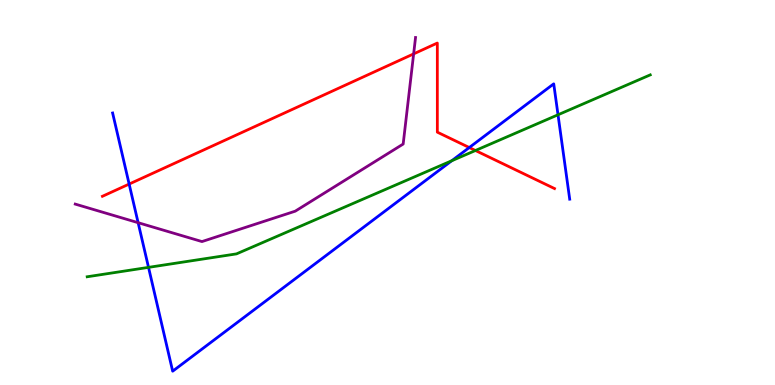[{'lines': ['blue', 'red'], 'intersections': [{'x': 1.67, 'y': 5.22}, {'x': 6.06, 'y': 6.17}]}, {'lines': ['green', 'red'], 'intersections': [{'x': 6.13, 'y': 6.09}]}, {'lines': ['purple', 'red'], 'intersections': [{'x': 5.34, 'y': 8.6}]}, {'lines': ['blue', 'green'], 'intersections': [{'x': 1.92, 'y': 3.06}, {'x': 5.83, 'y': 5.82}, {'x': 7.2, 'y': 7.02}]}, {'lines': ['blue', 'purple'], 'intersections': [{'x': 1.78, 'y': 4.22}]}, {'lines': ['green', 'purple'], 'intersections': []}]